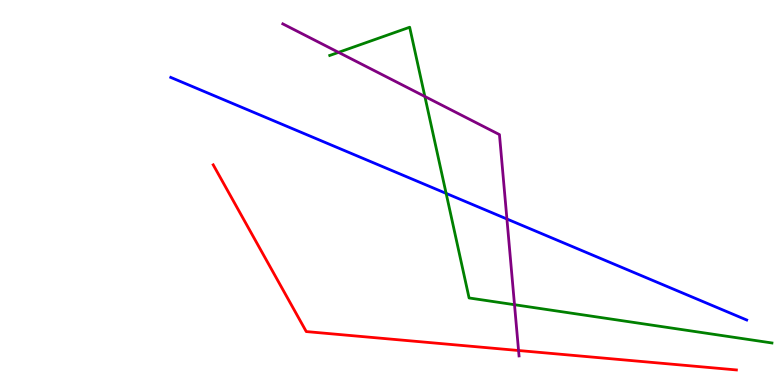[{'lines': ['blue', 'red'], 'intersections': []}, {'lines': ['green', 'red'], 'intersections': []}, {'lines': ['purple', 'red'], 'intersections': [{'x': 6.69, 'y': 0.896}]}, {'lines': ['blue', 'green'], 'intersections': [{'x': 5.76, 'y': 4.98}]}, {'lines': ['blue', 'purple'], 'intersections': [{'x': 6.54, 'y': 4.31}]}, {'lines': ['green', 'purple'], 'intersections': [{'x': 4.37, 'y': 8.64}, {'x': 5.48, 'y': 7.49}, {'x': 6.64, 'y': 2.09}]}]